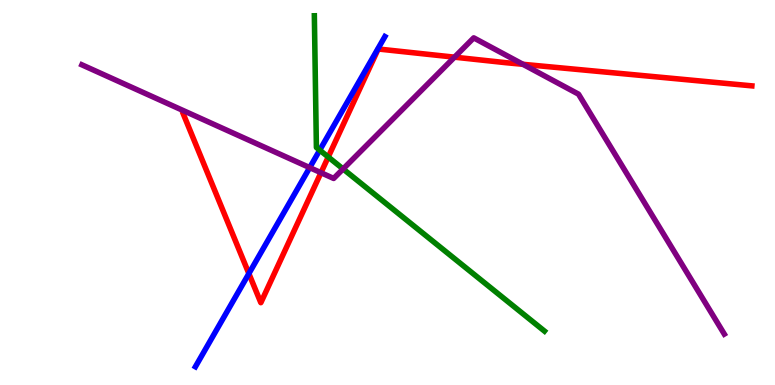[{'lines': ['blue', 'red'], 'intersections': [{'x': 3.21, 'y': 2.89}]}, {'lines': ['green', 'red'], 'intersections': [{'x': 4.24, 'y': 5.92}]}, {'lines': ['purple', 'red'], 'intersections': [{'x': 4.14, 'y': 5.51}, {'x': 5.86, 'y': 8.51}, {'x': 6.75, 'y': 8.33}]}, {'lines': ['blue', 'green'], 'intersections': [{'x': 4.13, 'y': 6.1}]}, {'lines': ['blue', 'purple'], 'intersections': [{'x': 4.0, 'y': 5.65}]}, {'lines': ['green', 'purple'], 'intersections': [{'x': 4.43, 'y': 5.61}]}]